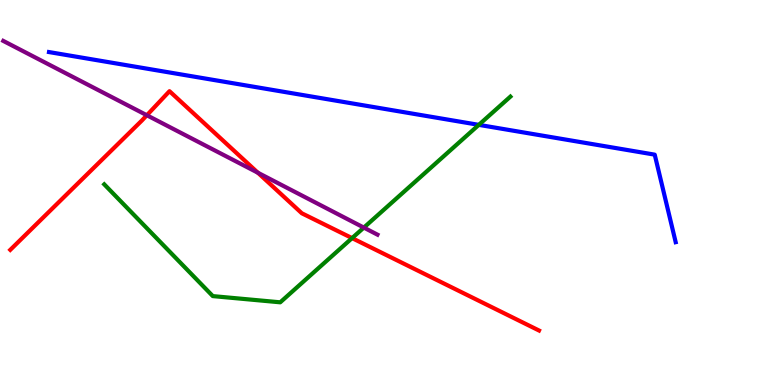[{'lines': ['blue', 'red'], 'intersections': []}, {'lines': ['green', 'red'], 'intersections': [{'x': 4.54, 'y': 3.82}]}, {'lines': ['purple', 'red'], 'intersections': [{'x': 1.89, 'y': 7.01}, {'x': 3.33, 'y': 5.51}]}, {'lines': ['blue', 'green'], 'intersections': [{'x': 6.18, 'y': 6.76}]}, {'lines': ['blue', 'purple'], 'intersections': []}, {'lines': ['green', 'purple'], 'intersections': [{'x': 4.69, 'y': 4.09}]}]